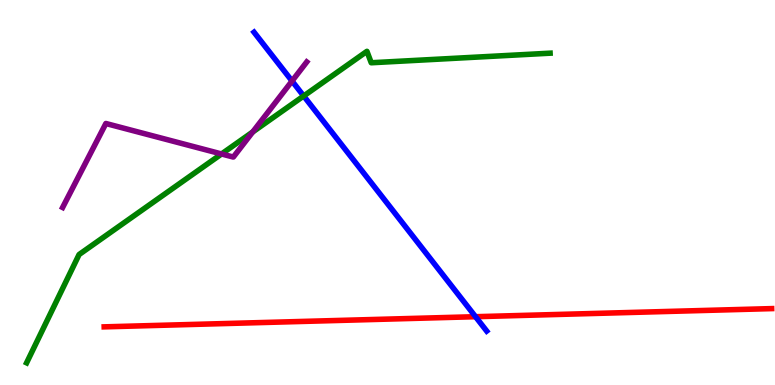[{'lines': ['blue', 'red'], 'intersections': [{'x': 6.14, 'y': 1.77}]}, {'lines': ['green', 'red'], 'intersections': []}, {'lines': ['purple', 'red'], 'intersections': []}, {'lines': ['blue', 'green'], 'intersections': [{'x': 3.92, 'y': 7.51}]}, {'lines': ['blue', 'purple'], 'intersections': [{'x': 3.77, 'y': 7.9}]}, {'lines': ['green', 'purple'], 'intersections': [{'x': 2.86, 'y': 6.0}, {'x': 3.26, 'y': 6.57}]}]